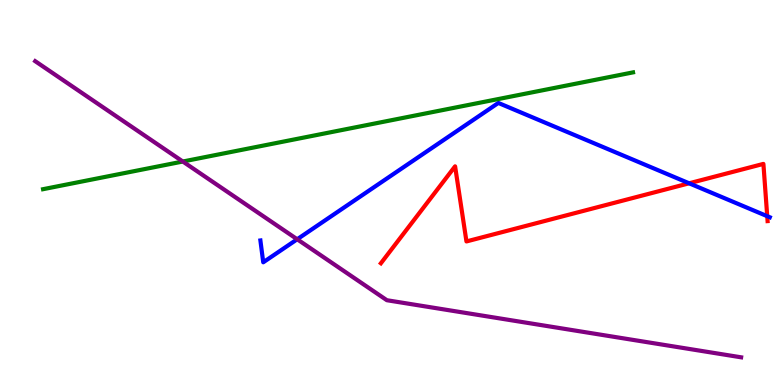[{'lines': ['blue', 'red'], 'intersections': [{'x': 8.89, 'y': 5.24}, {'x': 9.9, 'y': 4.38}]}, {'lines': ['green', 'red'], 'intersections': []}, {'lines': ['purple', 'red'], 'intersections': []}, {'lines': ['blue', 'green'], 'intersections': []}, {'lines': ['blue', 'purple'], 'intersections': [{'x': 3.83, 'y': 3.79}]}, {'lines': ['green', 'purple'], 'intersections': [{'x': 2.36, 'y': 5.8}]}]